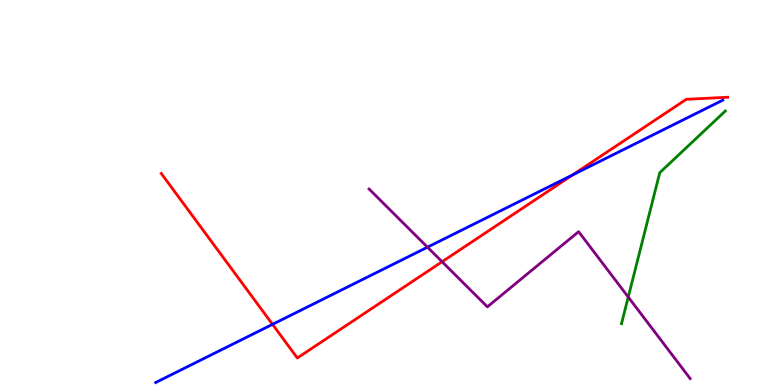[{'lines': ['blue', 'red'], 'intersections': [{'x': 3.52, 'y': 1.58}, {'x': 7.39, 'y': 5.46}]}, {'lines': ['green', 'red'], 'intersections': []}, {'lines': ['purple', 'red'], 'intersections': [{'x': 5.7, 'y': 3.2}]}, {'lines': ['blue', 'green'], 'intersections': []}, {'lines': ['blue', 'purple'], 'intersections': [{'x': 5.52, 'y': 3.58}]}, {'lines': ['green', 'purple'], 'intersections': [{'x': 8.11, 'y': 2.28}]}]